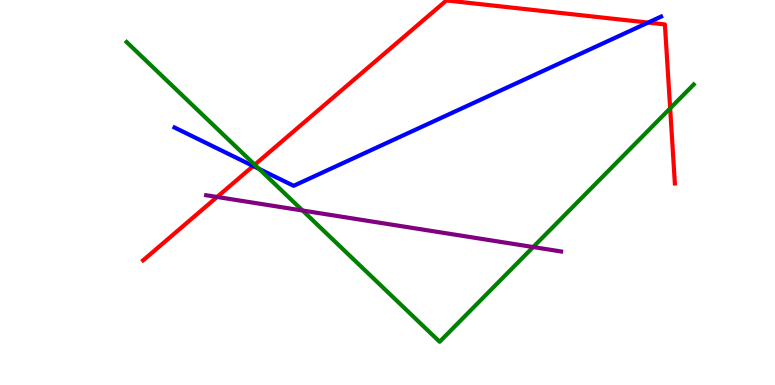[{'lines': ['blue', 'red'], 'intersections': [{'x': 3.27, 'y': 5.69}, {'x': 8.36, 'y': 9.41}]}, {'lines': ['green', 'red'], 'intersections': [{'x': 3.29, 'y': 5.72}, {'x': 8.65, 'y': 7.19}]}, {'lines': ['purple', 'red'], 'intersections': [{'x': 2.8, 'y': 4.88}]}, {'lines': ['blue', 'green'], 'intersections': [{'x': 3.34, 'y': 5.61}]}, {'lines': ['blue', 'purple'], 'intersections': []}, {'lines': ['green', 'purple'], 'intersections': [{'x': 3.9, 'y': 4.53}, {'x': 6.88, 'y': 3.58}]}]